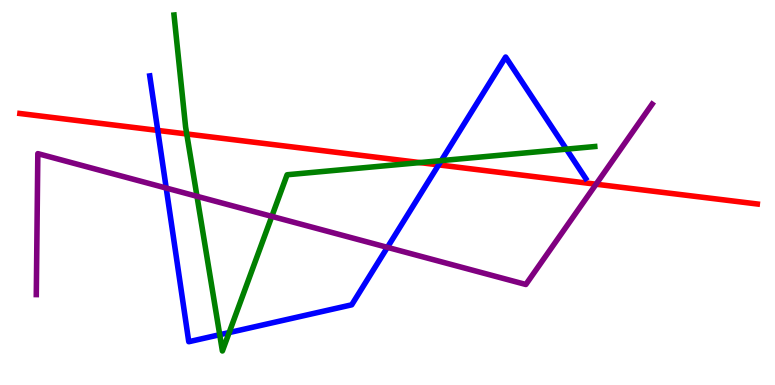[{'lines': ['blue', 'red'], 'intersections': [{'x': 2.04, 'y': 6.61}, {'x': 5.66, 'y': 5.72}]}, {'lines': ['green', 'red'], 'intersections': [{'x': 2.41, 'y': 6.52}, {'x': 5.42, 'y': 5.78}]}, {'lines': ['purple', 'red'], 'intersections': [{'x': 7.69, 'y': 5.22}]}, {'lines': ['blue', 'green'], 'intersections': [{'x': 2.84, 'y': 1.31}, {'x': 2.96, 'y': 1.36}, {'x': 5.69, 'y': 5.83}, {'x': 7.31, 'y': 6.13}]}, {'lines': ['blue', 'purple'], 'intersections': [{'x': 2.14, 'y': 5.12}, {'x': 5.0, 'y': 3.58}]}, {'lines': ['green', 'purple'], 'intersections': [{'x': 2.54, 'y': 4.9}, {'x': 3.51, 'y': 4.38}]}]